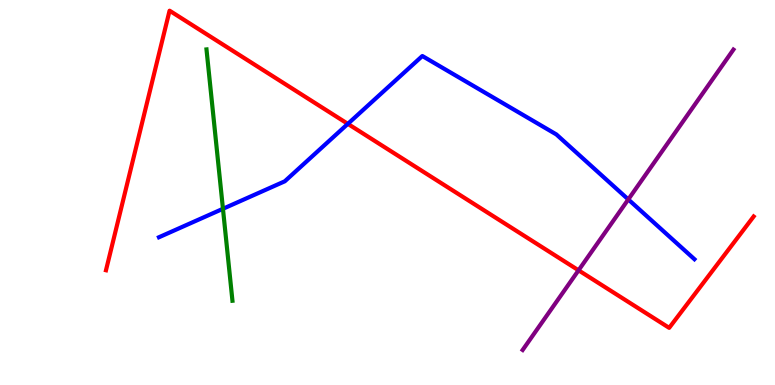[{'lines': ['blue', 'red'], 'intersections': [{'x': 4.49, 'y': 6.78}]}, {'lines': ['green', 'red'], 'intersections': []}, {'lines': ['purple', 'red'], 'intersections': [{'x': 7.47, 'y': 2.98}]}, {'lines': ['blue', 'green'], 'intersections': [{'x': 2.88, 'y': 4.58}]}, {'lines': ['blue', 'purple'], 'intersections': [{'x': 8.11, 'y': 4.82}]}, {'lines': ['green', 'purple'], 'intersections': []}]